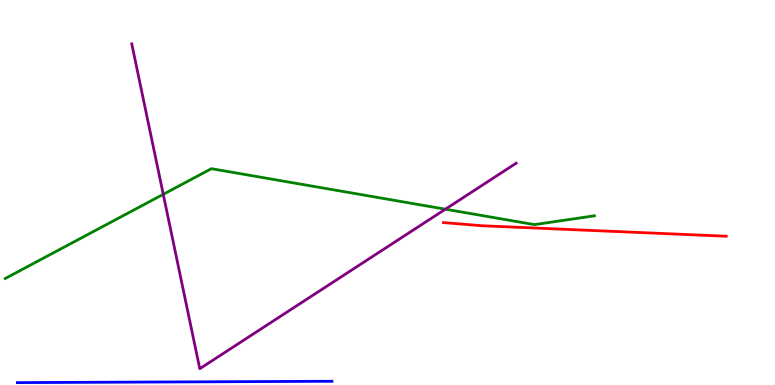[{'lines': ['blue', 'red'], 'intersections': []}, {'lines': ['green', 'red'], 'intersections': []}, {'lines': ['purple', 'red'], 'intersections': []}, {'lines': ['blue', 'green'], 'intersections': []}, {'lines': ['blue', 'purple'], 'intersections': []}, {'lines': ['green', 'purple'], 'intersections': [{'x': 2.11, 'y': 4.95}, {'x': 5.75, 'y': 4.57}]}]